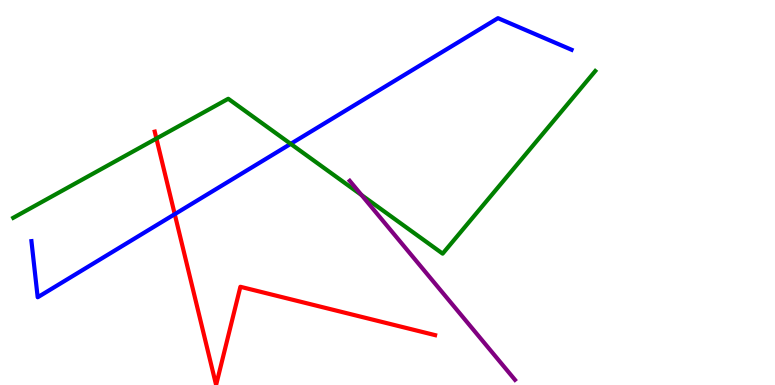[{'lines': ['blue', 'red'], 'intersections': [{'x': 2.25, 'y': 4.44}]}, {'lines': ['green', 'red'], 'intersections': [{'x': 2.02, 'y': 6.4}]}, {'lines': ['purple', 'red'], 'intersections': []}, {'lines': ['blue', 'green'], 'intersections': [{'x': 3.75, 'y': 6.26}]}, {'lines': ['blue', 'purple'], 'intersections': []}, {'lines': ['green', 'purple'], 'intersections': [{'x': 4.67, 'y': 4.93}]}]